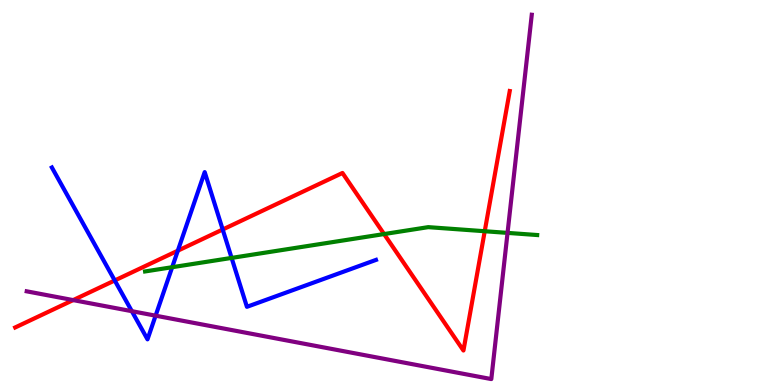[{'lines': ['blue', 'red'], 'intersections': [{'x': 1.48, 'y': 2.72}, {'x': 2.29, 'y': 3.49}, {'x': 2.87, 'y': 4.04}]}, {'lines': ['green', 'red'], 'intersections': [{'x': 4.96, 'y': 3.92}, {'x': 6.25, 'y': 3.99}]}, {'lines': ['purple', 'red'], 'intersections': [{'x': 0.944, 'y': 2.21}]}, {'lines': ['blue', 'green'], 'intersections': [{'x': 2.22, 'y': 3.06}, {'x': 2.99, 'y': 3.3}]}, {'lines': ['blue', 'purple'], 'intersections': [{'x': 1.7, 'y': 1.92}, {'x': 2.01, 'y': 1.8}]}, {'lines': ['green', 'purple'], 'intersections': [{'x': 6.55, 'y': 3.95}]}]